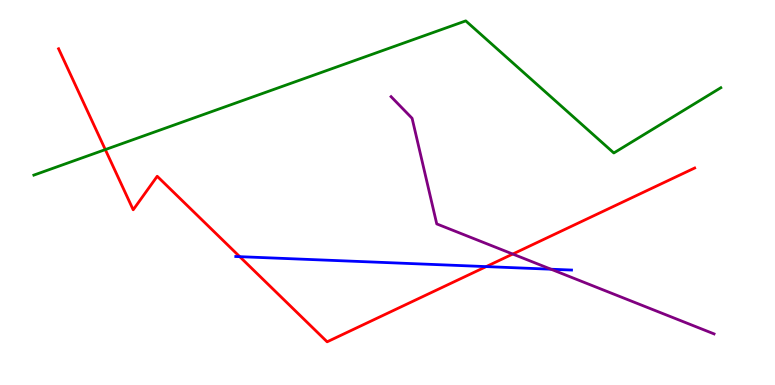[{'lines': ['blue', 'red'], 'intersections': [{'x': 3.09, 'y': 3.33}, {'x': 6.27, 'y': 3.08}]}, {'lines': ['green', 'red'], 'intersections': [{'x': 1.36, 'y': 6.11}]}, {'lines': ['purple', 'red'], 'intersections': [{'x': 6.62, 'y': 3.4}]}, {'lines': ['blue', 'green'], 'intersections': []}, {'lines': ['blue', 'purple'], 'intersections': [{'x': 7.11, 'y': 3.01}]}, {'lines': ['green', 'purple'], 'intersections': []}]